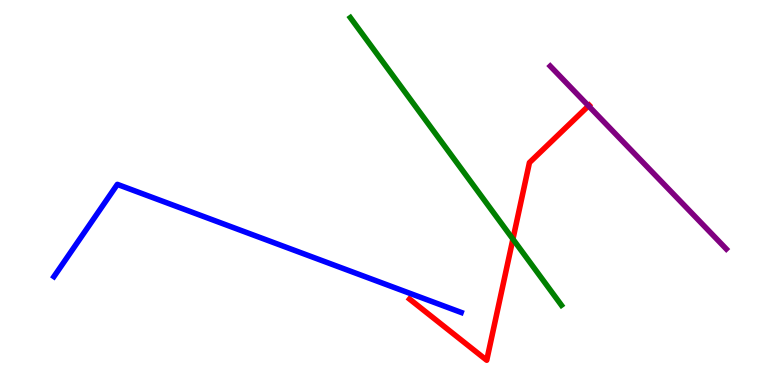[{'lines': ['blue', 'red'], 'intersections': []}, {'lines': ['green', 'red'], 'intersections': [{'x': 6.62, 'y': 3.79}]}, {'lines': ['purple', 'red'], 'intersections': [{'x': 7.59, 'y': 7.25}]}, {'lines': ['blue', 'green'], 'intersections': []}, {'lines': ['blue', 'purple'], 'intersections': []}, {'lines': ['green', 'purple'], 'intersections': []}]